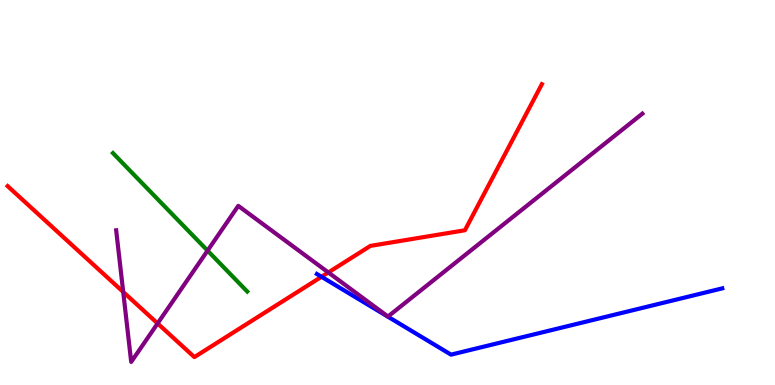[{'lines': ['blue', 'red'], 'intersections': [{'x': 4.15, 'y': 2.81}]}, {'lines': ['green', 'red'], 'intersections': []}, {'lines': ['purple', 'red'], 'intersections': [{'x': 1.59, 'y': 2.42}, {'x': 2.03, 'y': 1.6}, {'x': 4.24, 'y': 2.92}]}, {'lines': ['blue', 'green'], 'intersections': []}, {'lines': ['blue', 'purple'], 'intersections': []}, {'lines': ['green', 'purple'], 'intersections': [{'x': 2.68, 'y': 3.49}]}]